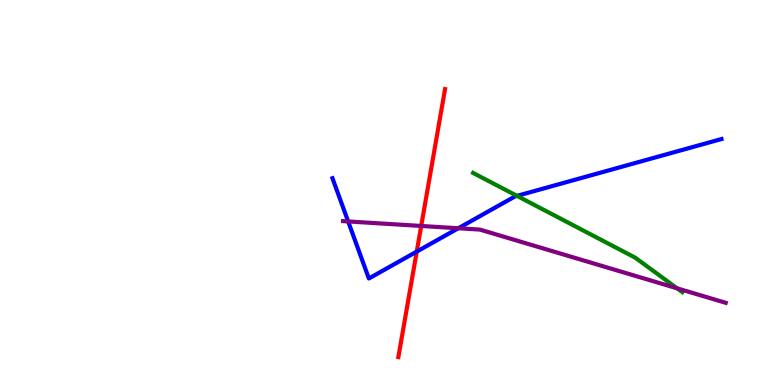[{'lines': ['blue', 'red'], 'intersections': [{'x': 5.38, 'y': 3.46}]}, {'lines': ['green', 'red'], 'intersections': []}, {'lines': ['purple', 'red'], 'intersections': [{'x': 5.43, 'y': 4.13}]}, {'lines': ['blue', 'green'], 'intersections': [{'x': 6.67, 'y': 4.91}]}, {'lines': ['blue', 'purple'], 'intersections': [{'x': 4.49, 'y': 4.25}, {'x': 5.91, 'y': 4.07}]}, {'lines': ['green', 'purple'], 'intersections': [{'x': 8.74, 'y': 2.51}]}]